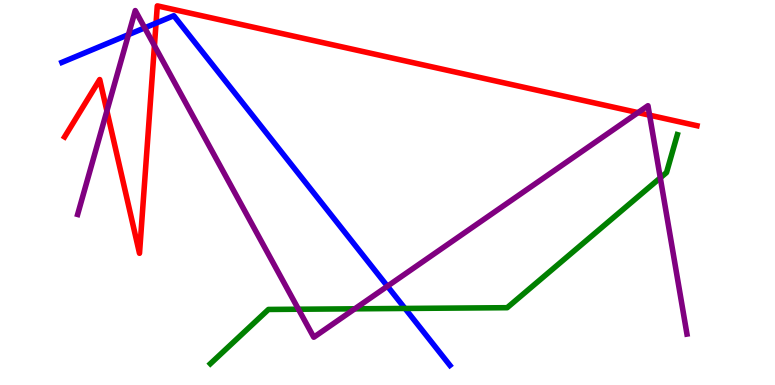[{'lines': ['blue', 'red'], 'intersections': [{'x': 2.01, 'y': 9.4}]}, {'lines': ['green', 'red'], 'intersections': []}, {'lines': ['purple', 'red'], 'intersections': [{'x': 1.38, 'y': 7.12}, {'x': 1.99, 'y': 8.81}, {'x': 8.23, 'y': 7.07}, {'x': 8.38, 'y': 7.01}]}, {'lines': ['blue', 'green'], 'intersections': [{'x': 5.23, 'y': 1.99}]}, {'lines': ['blue', 'purple'], 'intersections': [{'x': 1.66, 'y': 9.1}, {'x': 1.87, 'y': 9.28}, {'x': 5.0, 'y': 2.57}]}, {'lines': ['green', 'purple'], 'intersections': [{'x': 3.85, 'y': 1.97}, {'x': 4.58, 'y': 1.98}, {'x': 8.52, 'y': 5.38}]}]